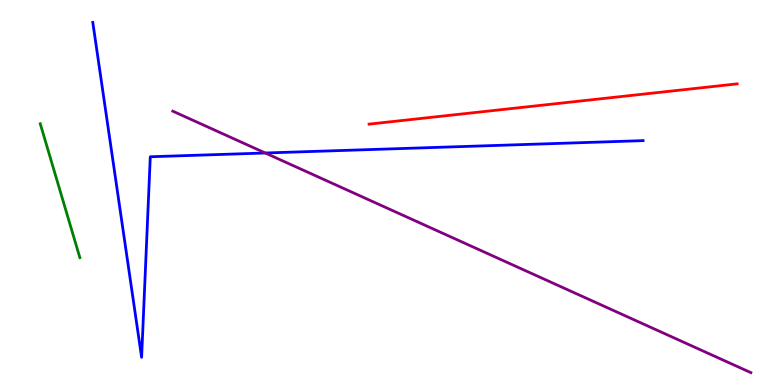[{'lines': ['blue', 'red'], 'intersections': []}, {'lines': ['green', 'red'], 'intersections': []}, {'lines': ['purple', 'red'], 'intersections': []}, {'lines': ['blue', 'green'], 'intersections': []}, {'lines': ['blue', 'purple'], 'intersections': [{'x': 3.42, 'y': 6.03}]}, {'lines': ['green', 'purple'], 'intersections': []}]